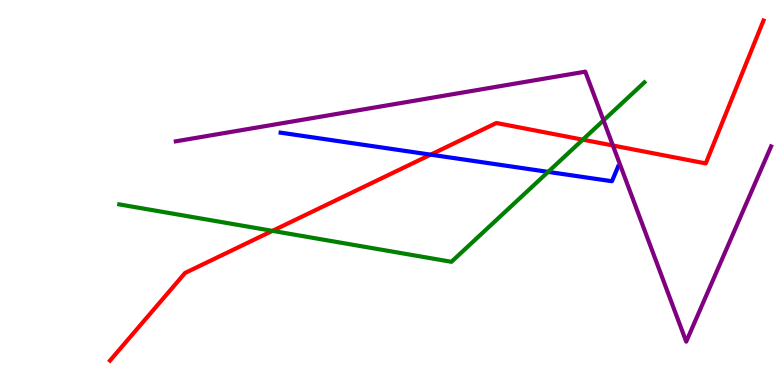[{'lines': ['blue', 'red'], 'intersections': [{'x': 5.56, 'y': 5.98}]}, {'lines': ['green', 'red'], 'intersections': [{'x': 3.52, 'y': 4.0}, {'x': 7.52, 'y': 6.37}]}, {'lines': ['purple', 'red'], 'intersections': [{'x': 7.91, 'y': 6.22}]}, {'lines': ['blue', 'green'], 'intersections': [{'x': 7.07, 'y': 5.54}]}, {'lines': ['blue', 'purple'], 'intersections': []}, {'lines': ['green', 'purple'], 'intersections': [{'x': 7.79, 'y': 6.87}]}]